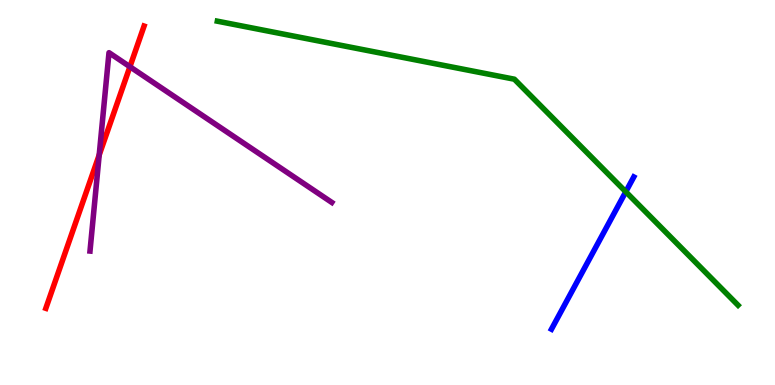[{'lines': ['blue', 'red'], 'intersections': []}, {'lines': ['green', 'red'], 'intersections': []}, {'lines': ['purple', 'red'], 'intersections': [{'x': 1.28, 'y': 5.97}, {'x': 1.68, 'y': 8.27}]}, {'lines': ['blue', 'green'], 'intersections': [{'x': 8.07, 'y': 5.02}]}, {'lines': ['blue', 'purple'], 'intersections': []}, {'lines': ['green', 'purple'], 'intersections': []}]